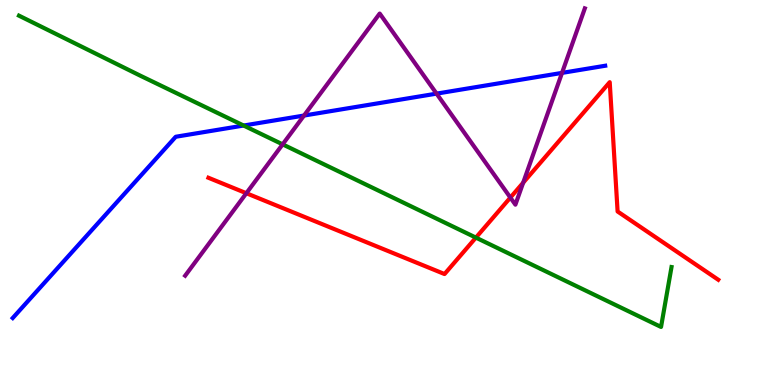[{'lines': ['blue', 'red'], 'intersections': []}, {'lines': ['green', 'red'], 'intersections': [{'x': 6.14, 'y': 3.83}]}, {'lines': ['purple', 'red'], 'intersections': [{'x': 3.18, 'y': 4.98}, {'x': 6.59, 'y': 4.87}, {'x': 6.75, 'y': 5.25}]}, {'lines': ['blue', 'green'], 'intersections': [{'x': 3.14, 'y': 6.74}]}, {'lines': ['blue', 'purple'], 'intersections': [{'x': 3.92, 'y': 7.0}, {'x': 5.63, 'y': 7.57}, {'x': 7.25, 'y': 8.11}]}, {'lines': ['green', 'purple'], 'intersections': [{'x': 3.65, 'y': 6.25}]}]